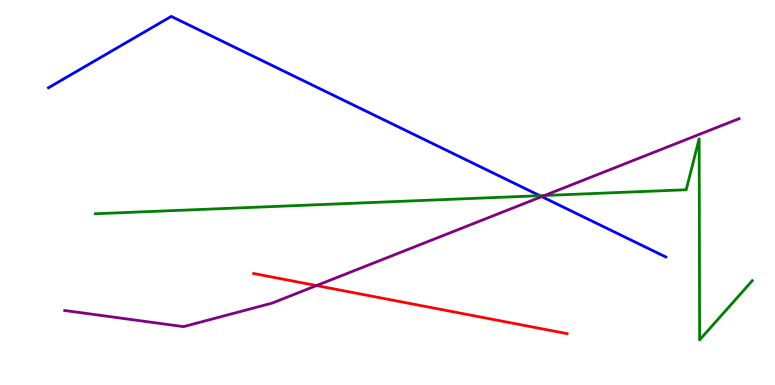[{'lines': ['blue', 'red'], 'intersections': []}, {'lines': ['green', 'red'], 'intersections': []}, {'lines': ['purple', 'red'], 'intersections': [{'x': 4.08, 'y': 2.58}]}, {'lines': ['blue', 'green'], 'intersections': [{'x': 6.97, 'y': 4.92}]}, {'lines': ['blue', 'purple'], 'intersections': [{'x': 6.99, 'y': 4.89}]}, {'lines': ['green', 'purple'], 'intersections': [{'x': 7.03, 'y': 4.92}]}]